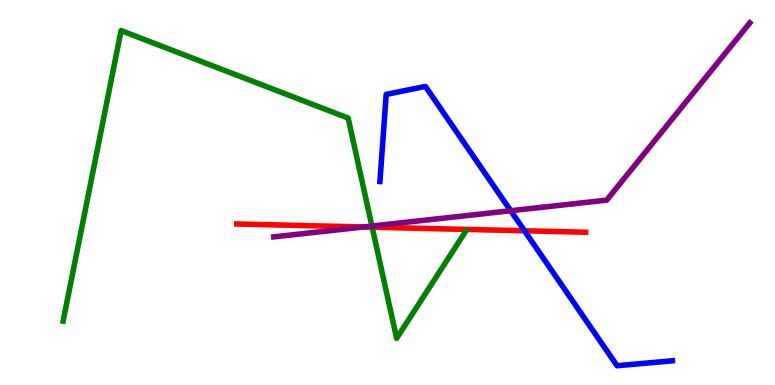[{'lines': ['blue', 'red'], 'intersections': [{'x': 6.77, 'y': 4.01}]}, {'lines': ['green', 'red'], 'intersections': [{'x': 4.8, 'y': 4.1}]}, {'lines': ['purple', 'red'], 'intersections': [{'x': 4.69, 'y': 4.1}]}, {'lines': ['blue', 'green'], 'intersections': []}, {'lines': ['blue', 'purple'], 'intersections': [{'x': 6.59, 'y': 4.53}]}, {'lines': ['green', 'purple'], 'intersections': [{'x': 4.8, 'y': 4.13}]}]